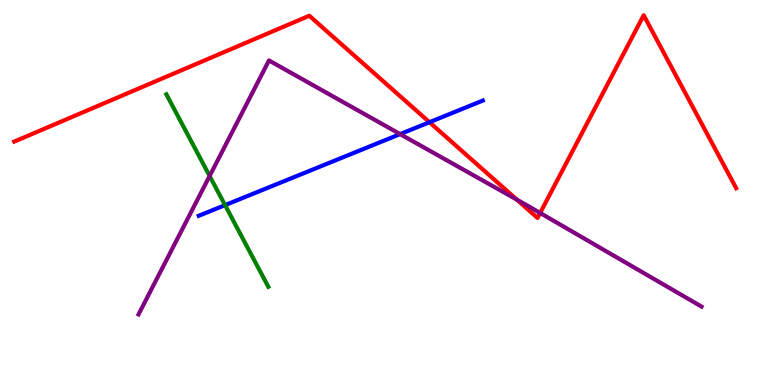[{'lines': ['blue', 'red'], 'intersections': [{'x': 5.54, 'y': 6.83}]}, {'lines': ['green', 'red'], 'intersections': []}, {'lines': ['purple', 'red'], 'intersections': [{'x': 6.67, 'y': 4.81}, {'x': 6.97, 'y': 4.47}]}, {'lines': ['blue', 'green'], 'intersections': [{'x': 2.9, 'y': 4.67}]}, {'lines': ['blue', 'purple'], 'intersections': [{'x': 5.16, 'y': 6.52}]}, {'lines': ['green', 'purple'], 'intersections': [{'x': 2.7, 'y': 5.43}]}]